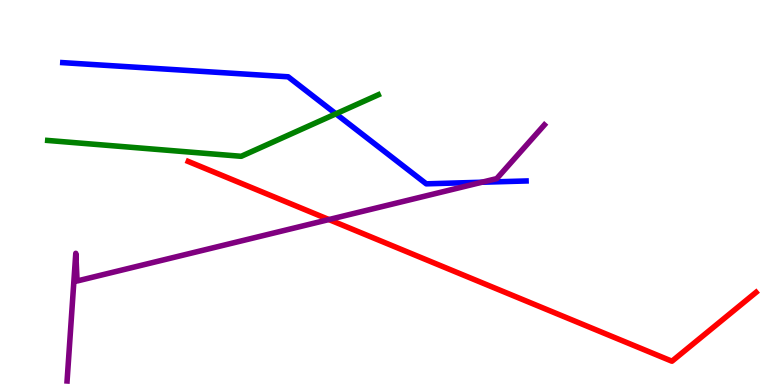[{'lines': ['blue', 'red'], 'intersections': []}, {'lines': ['green', 'red'], 'intersections': []}, {'lines': ['purple', 'red'], 'intersections': [{'x': 4.24, 'y': 4.3}]}, {'lines': ['blue', 'green'], 'intersections': [{'x': 4.33, 'y': 7.04}]}, {'lines': ['blue', 'purple'], 'intersections': [{'x': 6.22, 'y': 5.27}]}, {'lines': ['green', 'purple'], 'intersections': []}]